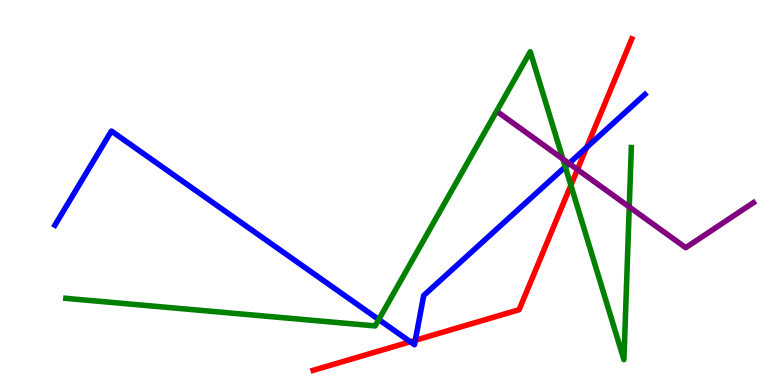[{'lines': ['blue', 'red'], 'intersections': [{'x': 5.29, 'y': 1.12}, {'x': 5.36, 'y': 1.16}, {'x': 7.57, 'y': 6.17}]}, {'lines': ['green', 'red'], 'intersections': [{'x': 7.37, 'y': 5.19}]}, {'lines': ['purple', 'red'], 'intersections': [{'x': 7.45, 'y': 5.6}]}, {'lines': ['blue', 'green'], 'intersections': [{'x': 4.89, 'y': 1.7}, {'x': 7.29, 'y': 5.67}]}, {'lines': ['blue', 'purple'], 'intersections': [{'x': 7.34, 'y': 5.76}]}, {'lines': ['green', 'purple'], 'intersections': [{'x': 7.26, 'y': 5.87}, {'x': 8.12, 'y': 4.63}]}]